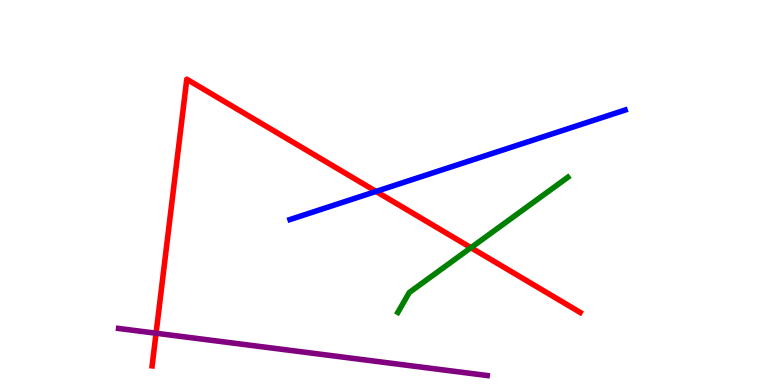[{'lines': ['blue', 'red'], 'intersections': [{'x': 4.85, 'y': 5.03}]}, {'lines': ['green', 'red'], 'intersections': [{'x': 6.08, 'y': 3.57}]}, {'lines': ['purple', 'red'], 'intersections': [{'x': 2.01, 'y': 1.34}]}, {'lines': ['blue', 'green'], 'intersections': []}, {'lines': ['blue', 'purple'], 'intersections': []}, {'lines': ['green', 'purple'], 'intersections': []}]